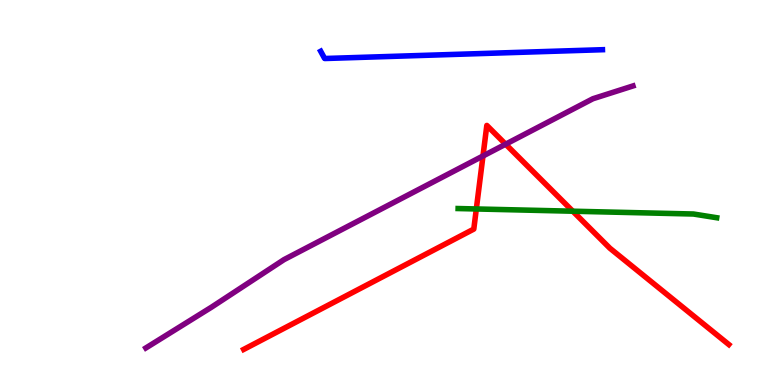[{'lines': ['blue', 'red'], 'intersections': []}, {'lines': ['green', 'red'], 'intersections': [{'x': 6.15, 'y': 4.57}, {'x': 7.39, 'y': 4.51}]}, {'lines': ['purple', 'red'], 'intersections': [{'x': 6.23, 'y': 5.95}, {'x': 6.52, 'y': 6.25}]}, {'lines': ['blue', 'green'], 'intersections': []}, {'lines': ['blue', 'purple'], 'intersections': []}, {'lines': ['green', 'purple'], 'intersections': []}]